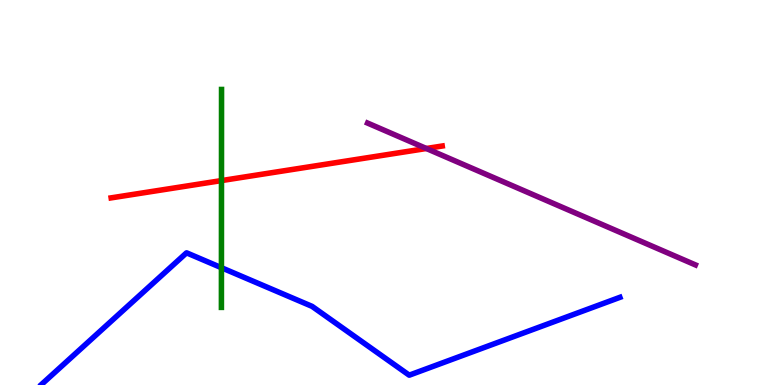[{'lines': ['blue', 'red'], 'intersections': []}, {'lines': ['green', 'red'], 'intersections': [{'x': 2.86, 'y': 5.31}]}, {'lines': ['purple', 'red'], 'intersections': [{'x': 5.5, 'y': 6.14}]}, {'lines': ['blue', 'green'], 'intersections': [{'x': 2.86, 'y': 3.05}]}, {'lines': ['blue', 'purple'], 'intersections': []}, {'lines': ['green', 'purple'], 'intersections': []}]